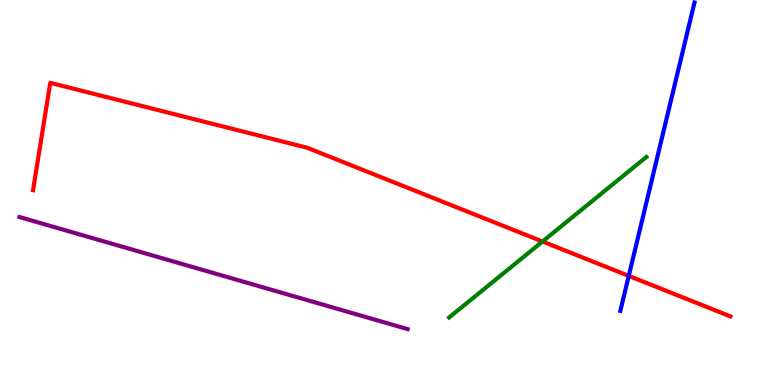[{'lines': ['blue', 'red'], 'intersections': [{'x': 8.11, 'y': 2.83}]}, {'lines': ['green', 'red'], 'intersections': [{'x': 7.0, 'y': 3.73}]}, {'lines': ['purple', 'red'], 'intersections': []}, {'lines': ['blue', 'green'], 'intersections': []}, {'lines': ['blue', 'purple'], 'intersections': []}, {'lines': ['green', 'purple'], 'intersections': []}]